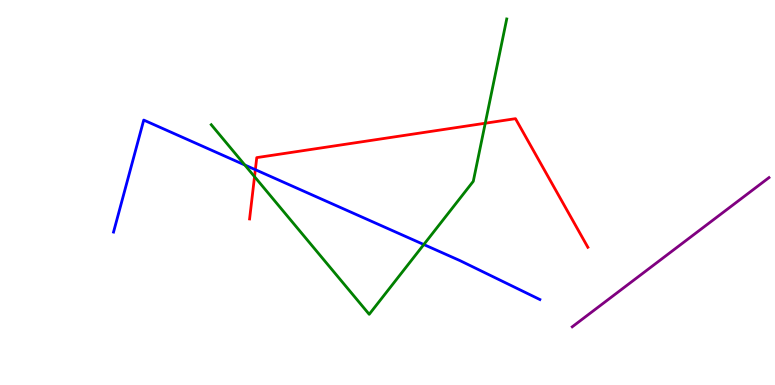[{'lines': ['blue', 'red'], 'intersections': [{'x': 3.29, 'y': 5.59}]}, {'lines': ['green', 'red'], 'intersections': [{'x': 3.28, 'y': 5.41}, {'x': 6.26, 'y': 6.8}]}, {'lines': ['purple', 'red'], 'intersections': []}, {'lines': ['blue', 'green'], 'intersections': [{'x': 3.16, 'y': 5.71}, {'x': 5.47, 'y': 3.65}]}, {'lines': ['blue', 'purple'], 'intersections': []}, {'lines': ['green', 'purple'], 'intersections': []}]